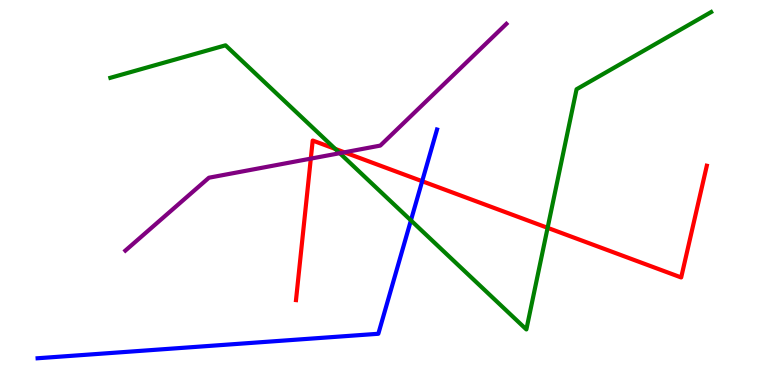[{'lines': ['blue', 'red'], 'intersections': [{'x': 5.45, 'y': 5.29}]}, {'lines': ['green', 'red'], 'intersections': [{'x': 4.33, 'y': 6.13}, {'x': 7.07, 'y': 4.08}]}, {'lines': ['purple', 'red'], 'intersections': [{'x': 4.01, 'y': 5.88}, {'x': 4.44, 'y': 6.04}]}, {'lines': ['blue', 'green'], 'intersections': [{'x': 5.3, 'y': 4.28}]}, {'lines': ['blue', 'purple'], 'intersections': []}, {'lines': ['green', 'purple'], 'intersections': [{'x': 4.38, 'y': 6.02}]}]